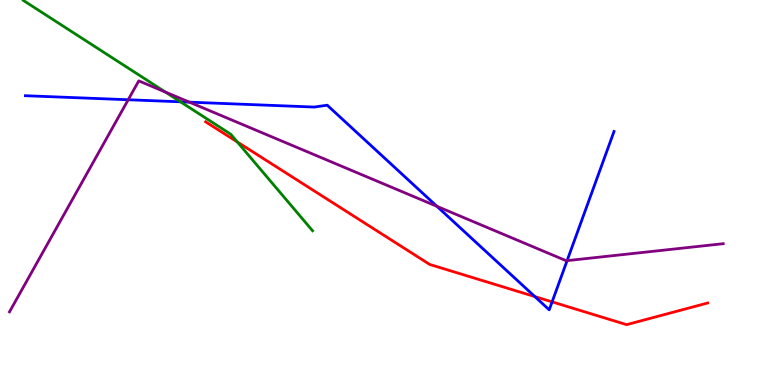[{'lines': ['blue', 'red'], 'intersections': [{'x': 6.9, 'y': 2.3}, {'x': 7.12, 'y': 2.16}]}, {'lines': ['green', 'red'], 'intersections': [{'x': 3.06, 'y': 6.31}]}, {'lines': ['purple', 'red'], 'intersections': []}, {'lines': ['blue', 'green'], 'intersections': [{'x': 2.33, 'y': 7.36}]}, {'lines': ['blue', 'purple'], 'intersections': [{'x': 1.65, 'y': 7.41}, {'x': 2.44, 'y': 7.35}, {'x': 5.64, 'y': 4.64}, {'x': 7.32, 'y': 3.23}]}, {'lines': ['green', 'purple'], 'intersections': [{'x': 2.13, 'y': 7.61}]}]